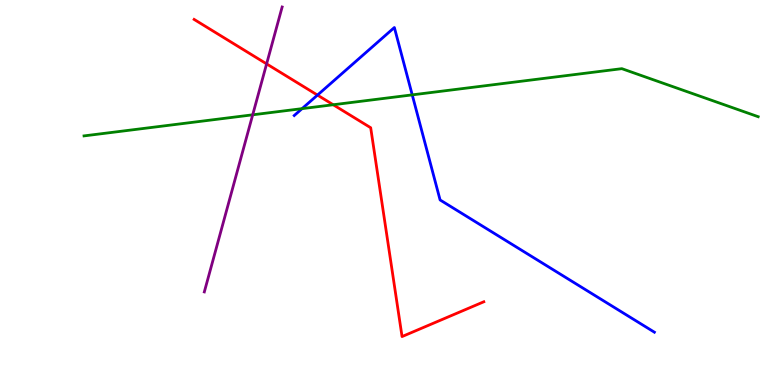[{'lines': ['blue', 'red'], 'intersections': [{'x': 4.1, 'y': 7.53}]}, {'lines': ['green', 'red'], 'intersections': [{'x': 4.3, 'y': 7.28}]}, {'lines': ['purple', 'red'], 'intersections': [{'x': 3.44, 'y': 8.34}]}, {'lines': ['blue', 'green'], 'intersections': [{'x': 3.9, 'y': 7.18}, {'x': 5.32, 'y': 7.54}]}, {'lines': ['blue', 'purple'], 'intersections': []}, {'lines': ['green', 'purple'], 'intersections': [{'x': 3.26, 'y': 7.02}]}]